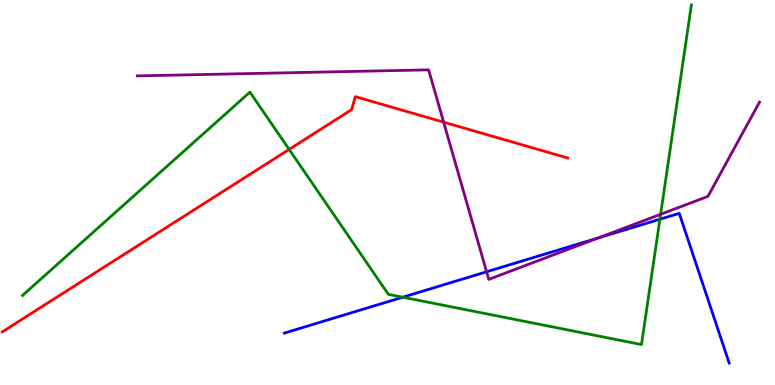[{'lines': ['blue', 'red'], 'intersections': []}, {'lines': ['green', 'red'], 'intersections': [{'x': 3.73, 'y': 6.12}]}, {'lines': ['purple', 'red'], 'intersections': [{'x': 5.72, 'y': 6.83}]}, {'lines': ['blue', 'green'], 'intersections': [{'x': 5.2, 'y': 2.28}, {'x': 8.51, 'y': 4.31}]}, {'lines': ['blue', 'purple'], 'intersections': [{'x': 6.28, 'y': 2.94}, {'x': 7.72, 'y': 3.82}]}, {'lines': ['green', 'purple'], 'intersections': [{'x': 8.52, 'y': 4.43}]}]